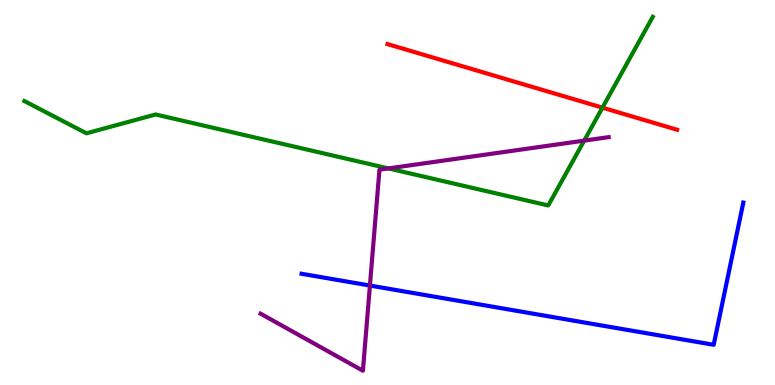[{'lines': ['blue', 'red'], 'intersections': []}, {'lines': ['green', 'red'], 'intersections': [{'x': 7.77, 'y': 7.2}]}, {'lines': ['purple', 'red'], 'intersections': []}, {'lines': ['blue', 'green'], 'intersections': []}, {'lines': ['blue', 'purple'], 'intersections': [{'x': 4.77, 'y': 2.58}]}, {'lines': ['green', 'purple'], 'intersections': [{'x': 5.01, 'y': 5.63}, {'x': 7.54, 'y': 6.35}]}]